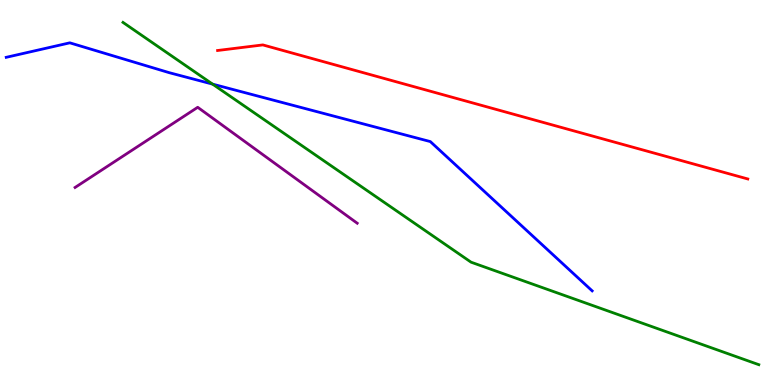[{'lines': ['blue', 'red'], 'intersections': []}, {'lines': ['green', 'red'], 'intersections': []}, {'lines': ['purple', 'red'], 'intersections': []}, {'lines': ['blue', 'green'], 'intersections': [{'x': 2.74, 'y': 7.82}]}, {'lines': ['blue', 'purple'], 'intersections': []}, {'lines': ['green', 'purple'], 'intersections': []}]